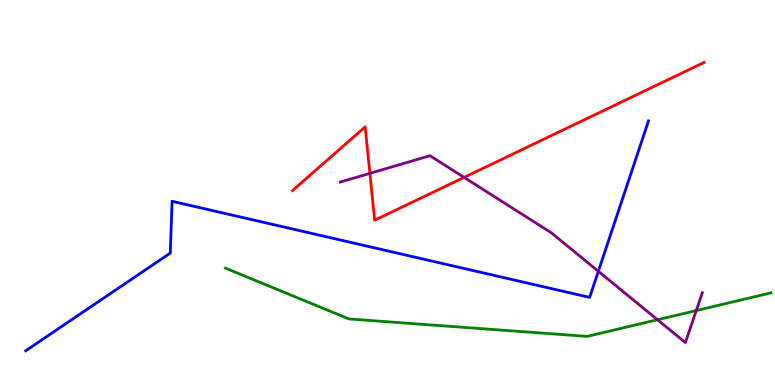[{'lines': ['blue', 'red'], 'intersections': []}, {'lines': ['green', 'red'], 'intersections': []}, {'lines': ['purple', 'red'], 'intersections': [{'x': 4.77, 'y': 5.5}, {'x': 5.99, 'y': 5.39}]}, {'lines': ['blue', 'green'], 'intersections': []}, {'lines': ['blue', 'purple'], 'intersections': [{'x': 7.72, 'y': 2.95}]}, {'lines': ['green', 'purple'], 'intersections': [{'x': 8.48, 'y': 1.7}, {'x': 8.98, 'y': 1.93}]}]